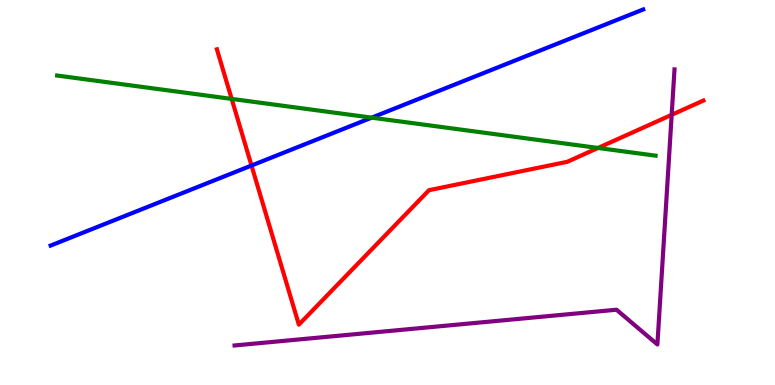[{'lines': ['blue', 'red'], 'intersections': [{'x': 3.25, 'y': 5.7}]}, {'lines': ['green', 'red'], 'intersections': [{'x': 2.99, 'y': 7.43}, {'x': 7.72, 'y': 6.16}]}, {'lines': ['purple', 'red'], 'intersections': [{'x': 8.67, 'y': 7.02}]}, {'lines': ['blue', 'green'], 'intersections': [{'x': 4.8, 'y': 6.94}]}, {'lines': ['blue', 'purple'], 'intersections': []}, {'lines': ['green', 'purple'], 'intersections': []}]